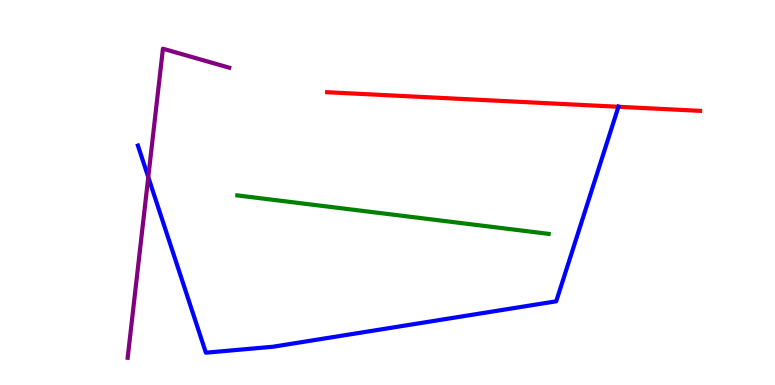[{'lines': ['blue', 'red'], 'intersections': [{'x': 7.98, 'y': 7.23}]}, {'lines': ['green', 'red'], 'intersections': []}, {'lines': ['purple', 'red'], 'intersections': []}, {'lines': ['blue', 'green'], 'intersections': []}, {'lines': ['blue', 'purple'], 'intersections': [{'x': 1.91, 'y': 5.4}]}, {'lines': ['green', 'purple'], 'intersections': []}]